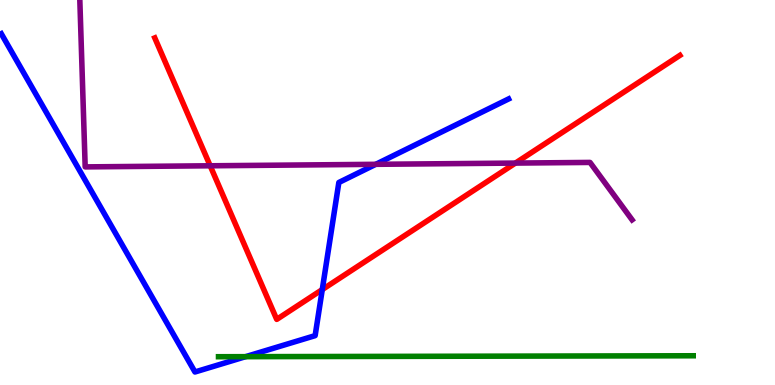[{'lines': ['blue', 'red'], 'intersections': [{'x': 4.16, 'y': 2.48}]}, {'lines': ['green', 'red'], 'intersections': []}, {'lines': ['purple', 'red'], 'intersections': [{'x': 2.71, 'y': 5.69}, {'x': 6.65, 'y': 5.76}]}, {'lines': ['blue', 'green'], 'intersections': [{'x': 3.17, 'y': 0.736}]}, {'lines': ['blue', 'purple'], 'intersections': [{'x': 4.85, 'y': 5.73}]}, {'lines': ['green', 'purple'], 'intersections': []}]